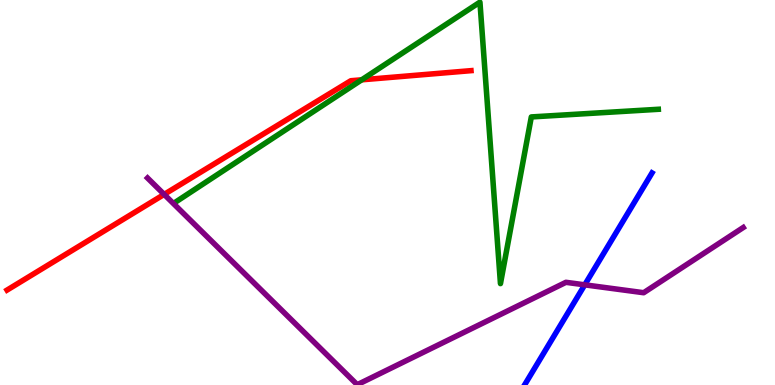[{'lines': ['blue', 'red'], 'intersections': []}, {'lines': ['green', 'red'], 'intersections': [{'x': 4.67, 'y': 7.93}]}, {'lines': ['purple', 'red'], 'intersections': [{'x': 2.12, 'y': 4.95}]}, {'lines': ['blue', 'green'], 'intersections': []}, {'lines': ['blue', 'purple'], 'intersections': [{'x': 7.55, 'y': 2.6}]}, {'lines': ['green', 'purple'], 'intersections': []}]